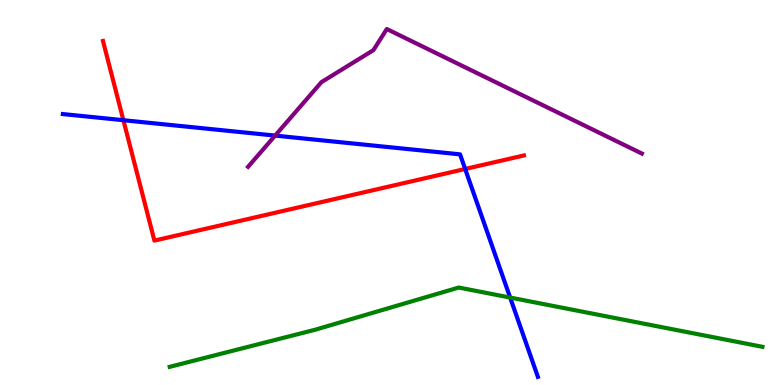[{'lines': ['blue', 'red'], 'intersections': [{'x': 1.59, 'y': 6.88}, {'x': 6.0, 'y': 5.61}]}, {'lines': ['green', 'red'], 'intersections': []}, {'lines': ['purple', 'red'], 'intersections': []}, {'lines': ['blue', 'green'], 'intersections': [{'x': 6.58, 'y': 2.27}]}, {'lines': ['blue', 'purple'], 'intersections': [{'x': 3.55, 'y': 6.48}]}, {'lines': ['green', 'purple'], 'intersections': []}]